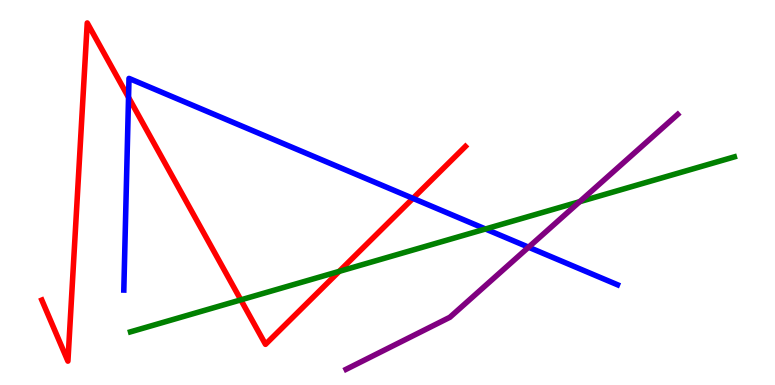[{'lines': ['blue', 'red'], 'intersections': [{'x': 1.66, 'y': 7.47}, {'x': 5.33, 'y': 4.85}]}, {'lines': ['green', 'red'], 'intersections': [{'x': 3.11, 'y': 2.21}, {'x': 4.38, 'y': 2.95}]}, {'lines': ['purple', 'red'], 'intersections': []}, {'lines': ['blue', 'green'], 'intersections': [{'x': 6.26, 'y': 4.05}]}, {'lines': ['blue', 'purple'], 'intersections': [{'x': 6.82, 'y': 3.58}]}, {'lines': ['green', 'purple'], 'intersections': [{'x': 7.48, 'y': 4.76}]}]